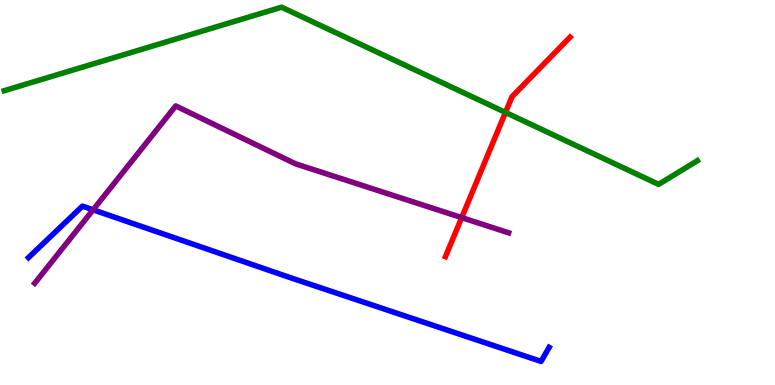[{'lines': ['blue', 'red'], 'intersections': []}, {'lines': ['green', 'red'], 'intersections': [{'x': 6.52, 'y': 7.08}]}, {'lines': ['purple', 'red'], 'intersections': [{'x': 5.96, 'y': 4.35}]}, {'lines': ['blue', 'green'], 'intersections': []}, {'lines': ['blue', 'purple'], 'intersections': [{'x': 1.2, 'y': 4.55}]}, {'lines': ['green', 'purple'], 'intersections': []}]